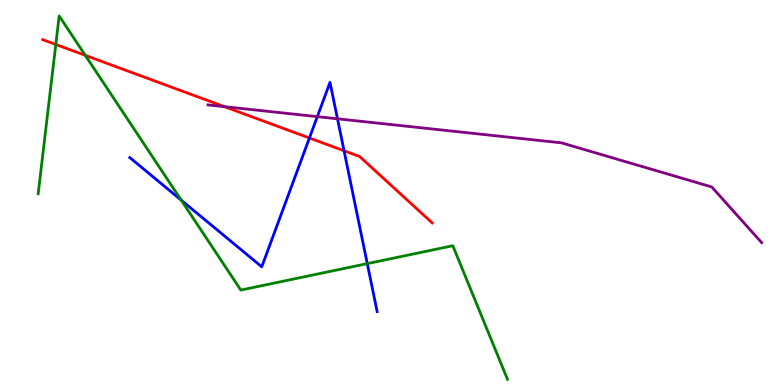[{'lines': ['blue', 'red'], 'intersections': [{'x': 3.99, 'y': 6.42}, {'x': 4.44, 'y': 6.08}]}, {'lines': ['green', 'red'], 'intersections': [{'x': 0.72, 'y': 8.84}, {'x': 1.1, 'y': 8.56}]}, {'lines': ['purple', 'red'], 'intersections': [{'x': 2.9, 'y': 7.23}]}, {'lines': ['blue', 'green'], 'intersections': [{'x': 2.34, 'y': 4.8}, {'x': 4.74, 'y': 3.15}]}, {'lines': ['blue', 'purple'], 'intersections': [{'x': 4.09, 'y': 6.97}, {'x': 4.35, 'y': 6.91}]}, {'lines': ['green', 'purple'], 'intersections': []}]